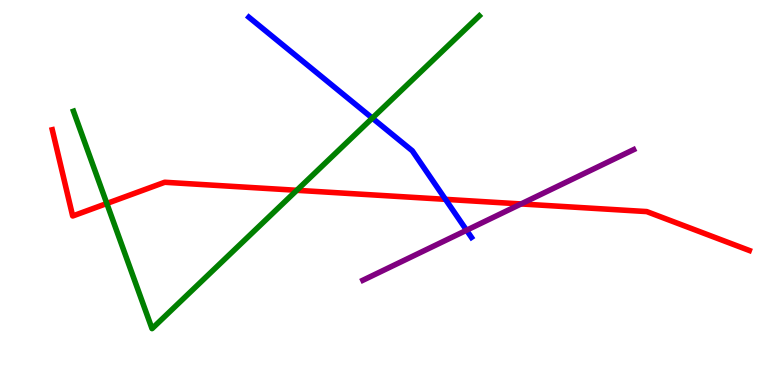[{'lines': ['blue', 'red'], 'intersections': [{'x': 5.75, 'y': 4.82}]}, {'lines': ['green', 'red'], 'intersections': [{'x': 1.38, 'y': 4.71}, {'x': 3.83, 'y': 5.06}]}, {'lines': ['purple', 'red'], 'intersections': [{'x': 6.72, 'y': 4.7}]}, {'lines': ['blue', 'green'], 'intersections': [{'x': 4.8, 'y': 6.93}]}, {'lines': ['blue', 'purple'], 'intersections': [{'x': 6.02, 'y': 4.02}]}, {'lines': ['green', 'purple'], 'intersections': []}]